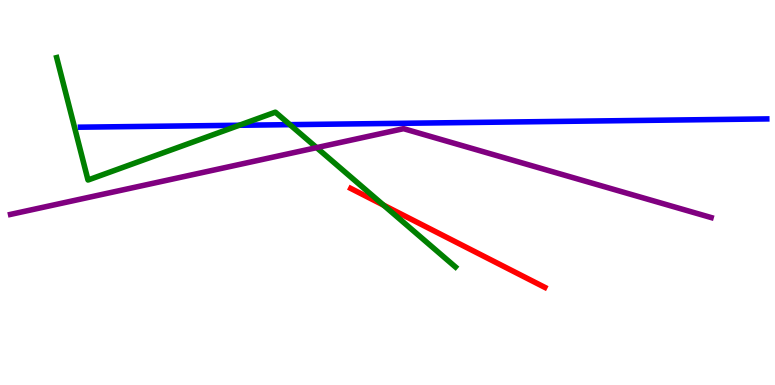[{'lines': ['blue', 'red'], 'intersections': []}, {'lines': ['green', 'red'], 'intersections': [{'x': 4.95, 'y': 4.67}]}, {'lines': ['purple', 'red'], 'intersections': []}, {'lines': ['blue', 'green'], 'intersections': [{'x': 3.09, 'y': 6.75}, {'x': 3.74, 'y': 6.76}]}, {'lines': ['blue', 'purple'], 'intersections': []}, {'lines': ['green', 'purple'], 'intersections': [{'x': 4.09, 'y': 6.17}]}]